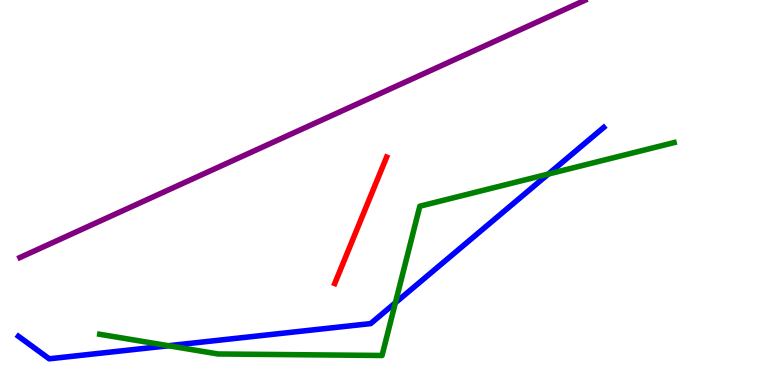[{'lines': ['blue', 'red'], 'intersections': []}, {'lines': ['green', 'red'], 'intersections': []}, {'lines': ['purple', 'red'], 'intersections': []}, {'lines': ['blue', 'green'], 'intersections': [{'x': 2.17, 'y': 1.02}, {'x': 5.1, 'y': 2.14}, {'x': 7.08, 'y': 5.48}]}, {'lines': ['blue', 'purple'], 'intersections': []}, {'lines': ['green', 'purple'], 'intersections': []}]